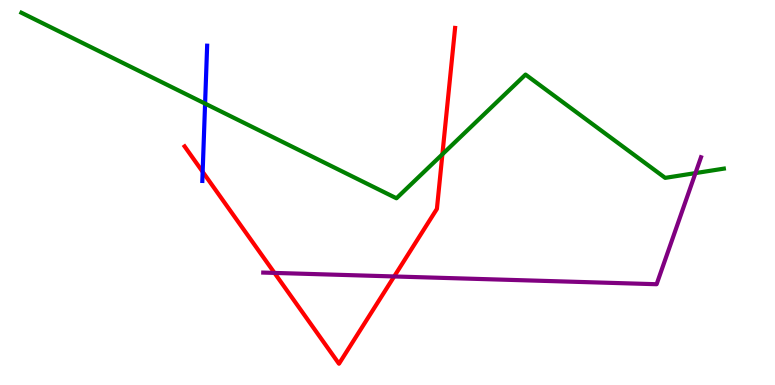[{'lines': ['blue', 'red'], 'intersections': [{'x': 2.61, 'y': 5.54}]}, {'lines': ['green', 'red'], 'intersections': [{'x': 5.71, 'y': 5.99}]}, {'lines': ['purple', 'red'], 'intersections': [{'x': 3.54, 'y': 2.91}, {'x': 5.09, 'y': 2.82}]}, {'lines': ['blue', 'green'], 'intersections': [{'x': 2.65, 'y': 7.31}]}, {'lines': ['blue', 'purple'], 'intersections': []}, {'lines': ['green', 'purple'], 'intersections': [{'x': 8.97, 'y': 5.5}]}]